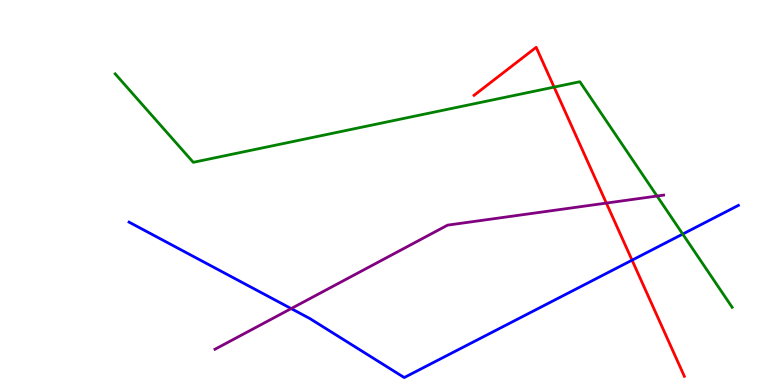[{'lines': ['blue', 'red'], 'intersections': [{'x': 8.16, 'y': 3.24}]}, {'lines': ['green', 'red'], 'intersections': [{'x': 7.15, 'y': 7.74}]}, {'lines': ['purple', 'red'], 'intersections': [{'x': 7.82, 'y': 4.73}]}, {'lines': ['blue', 'green'], 'intersections': [{'x': 8.81, 'y': 3.92}]}, {'lines': ['blue', 'purple'], 'intersections': [{'x': 3.76, 'y': 1.98}]}, {'lines': ['green', 'purple'], 'intersections': [{'x': 8.48, 'y': 4.91}]}]